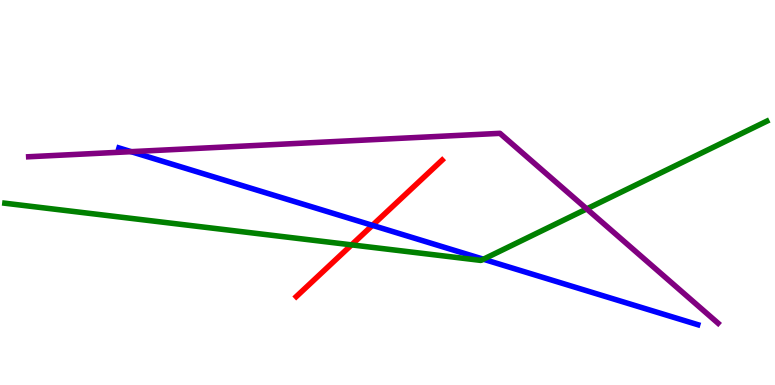[{'lines': ['blue', 'red'], 'intersections': [{'x': 4.81, 'y': 4.15}]}, {'lines': ['green', 'red'], 'intersections': [{'x': 4.54, 'y': 3.64}]}, {'lines': ['purple', 'red'], 'intersections': []}, {'lines': ['blue', 'green'], 'intersections': [{'x': 6.24, 'y': 3.27}]}, {'lines': ['blue', 'purple'], 'intersections': [{'x': 1.69, 'y': 6.06}]}, {'lines': ['green', 'purple'], 'intersections': [{'x': 7.57, 'y': 4.57}]}]